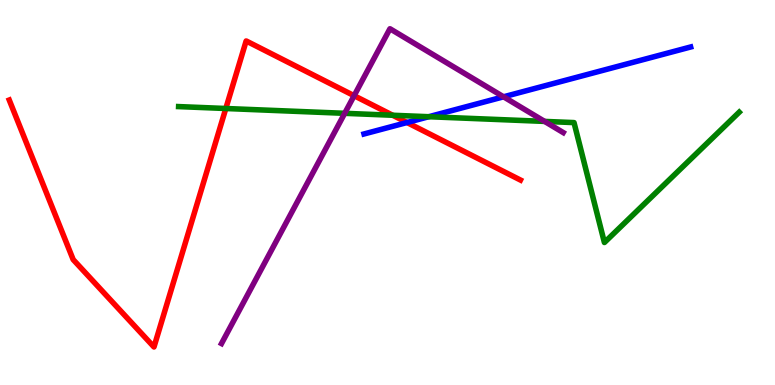[{'lines': ['blue', 'red'], 'intersections': [{'x': 5.25, 'y': 6.82}]}, {'lines': ['green', 'red'], 'intersections': [{'x': 2.91, 'y': 7.18}, {'x': 5.07, 'y': 7.01}]}, {'lines': ['purple', 'red'], 'intersections': [{'x': 4.57, 'y': 7.51}]}, {'lines': ['blue', 'green'], 'intersections': [{'x': 5.53, 'y': 6.97}]}, {'lines': ['blue', 'purple'], 'intersections': [{'x': 6.5, 'y': 7.49}]}, {'lines': ['green', 'purple'], 'intersections': [{'x': 4.45, 'y': 7.06}, {'x': 7.03, 'y': 6.85}]}]